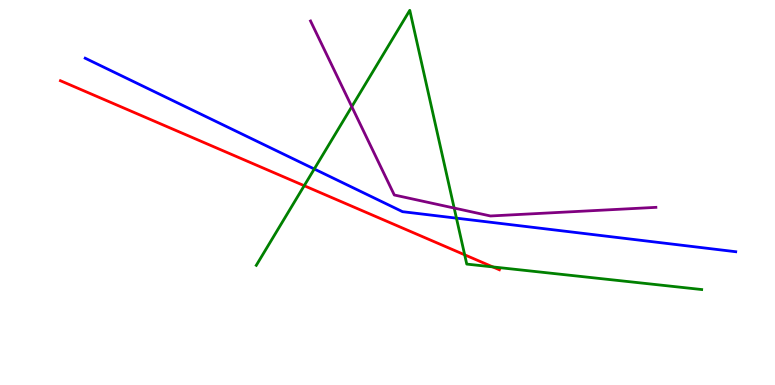[{'lines': ['blue', 'red'], 'intersections': []}, {'lines': ['green', 'red'], 'intersections': [{'x': 3.93, 'y': 5.18}, {'x': 6.0, 'y': 3.38}, {'x': 6.36, 'y': 3.07}]}, {'lines': ['purple', 'red'], 'intersections': []}, {'lines': ['blue', 'green'], 'intersections': [{'x': 4.06, 'y': 5.61}, {'x': 5.89, 'y': 4.33}]}, {'lines': ['blue', 'purple'], 'intersections': []}, {'lines': ['green', 'purple'], 'intersections': [{'x': 4.54, 'y': 7.23}, {'x': 5.86, 'y': 4.6}]}]